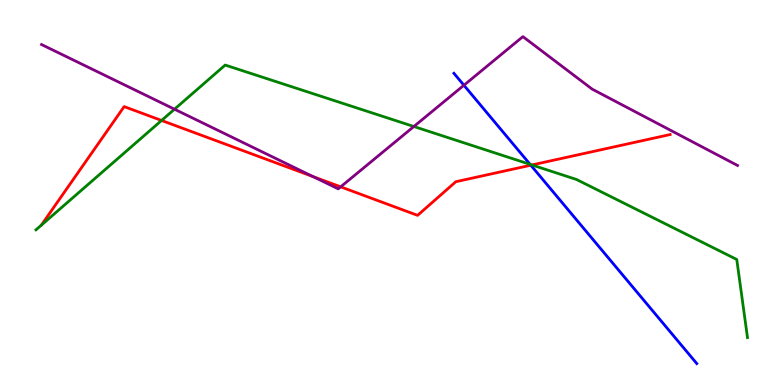[{'lines': ['blue', 'red'], 'intersections': [{'x': 6.85, 'y': 5.71}]}, {'lines': ['green', 'red'], 'intersections': [{'x': 2.08, 'y': 6.87}, {'x': 6.86, 'y': 5.72}]}, {'lines': ['purple', 'red'], 'intersections': [{'x': 4.04, 'y': 5.41}, {'x': 4.4, 'y': 5.15}]}, {'lines': ['blue', 'green'], 'intersections': [{'x': 6.84, 'y': 5.73}]}, {'lines': ['blue', 'purple'], 'intersections': [{'x': 5.99, 'y': 7.79}]}, {'lines': ['green', 'purple'], 'intersections': [{'x': 2.25, 'y': 7.16}, {'x': 5.34, 'y': 6.71}]}]